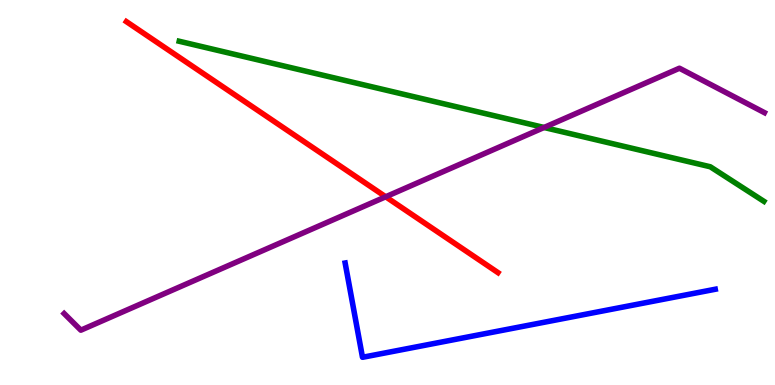[{'lines': ['blue', 'red'], 'intersections': []}, {'lines': ['green', 'red'], 'intersections': []}, {'lines': ['purple', 'red'], 'intersections': [{'x': 4.98, 'y': 4.89}]}, {'lines': ['blue', 'green'], 'intersections': []}, {'lines': ['blue', 'purple'], 'intersections': []}, {'lines': ['green', 'purple'], 'intersections': [{'x': 7.02, 'y': 6.69}]}]